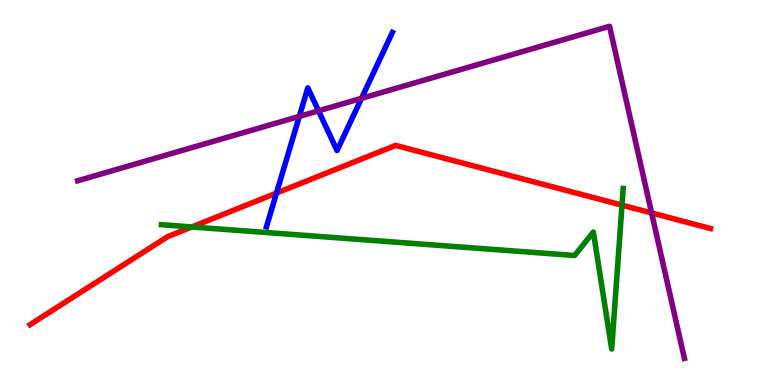[{'lines': ['blue', 'red'], 'intersections': [{'x': 3.57, 'y': 4.98}]}, {'lines': ['green', 'red'], 'intersections': [{'x': 2.48, 'y': 4.11}, {'x': 8.03, 'y': 4.67}]}, {'lines': ['purple', 'red'], 'intersections': [{'x': 8.41, 'y': 4.47}]}, {'lines': ['blue', 'green'], 'intersections': []}, {'lines': ['blue', 'purple'], 'intersections': [{'x': 3.86, 'y': 6.98}, {'x': 4.11, 'y': 7.12}, {'x': 4.66, 'y': 7.45}]}, {'lines': ['green', 'purple'], 'intersections': []}]